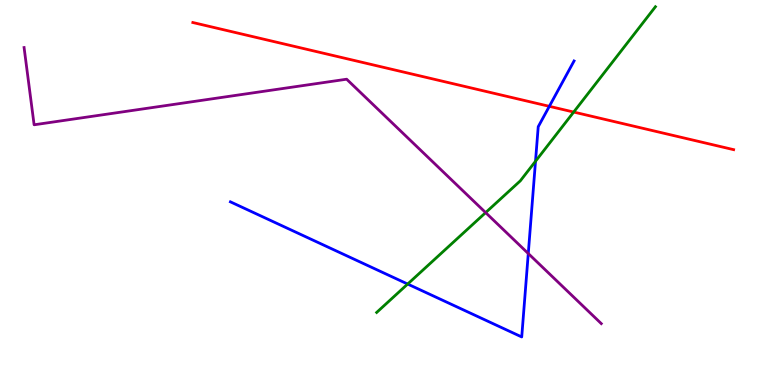[{'lines': ['blue', 'red'], 'intersections': [{'x': 7.09, 'y': 7.24}]}, {'lines': ['green', 'red'], 'intersections': [{'x': 7.4, 'y': 7.09}]}, {'lines': ['purple', 'red'], 'intersections': []}, {'lines': ['blue', 'green'], 'intersections': [{'x': 5.26, 'y': 2.62}, {'x': 6.91, 'y': 5.81}]}, {'lines': ['blue', 'purple'], 'intersections': [{'x': 6.82, 'y': 3.41}]}, {'lines': ['green', 'purple'], 'intersections': [{'x': 6.27, 'y': 4.48}]}]